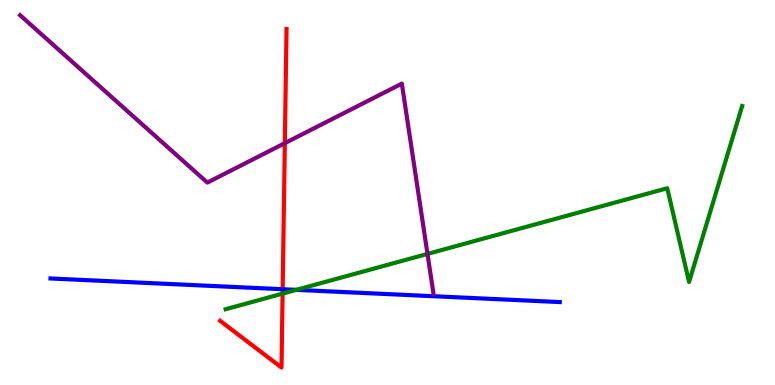[{'lines': ['blue', 'red'], 'intersections': [{'x': 3.65, 'y': 2.49}]}, {'lines': ['green', 'red'], 'intersections': [{'x': 3.65, 'y': 2.37}]}, {'lines': ['purple', 'red'], 'intersections': [{'x': 3.68, 'y': 6.28}]}, {'lines': ['blue', 'green'], 'intersections': [{'x': 3.82, 'y': 2.47}]}, {'lines': ['blue', 'purple'], 'intersections': []}, {'lines': ['green', 'purple'], 'intersections': [{'x': 5.52, 'y': 3.4}]}]